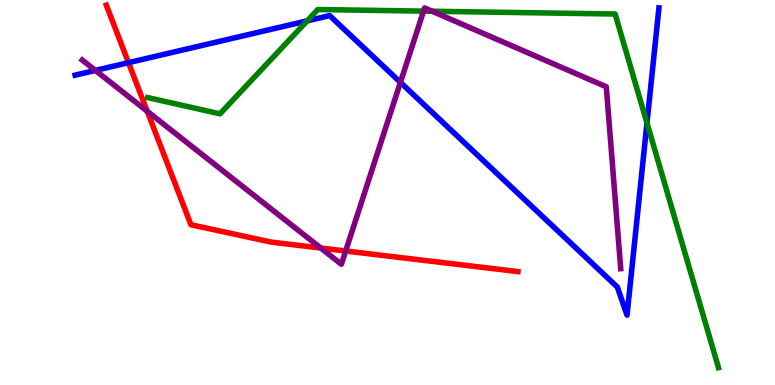[{'lines': ['blue', 'red'], 'intersections': [{'x': 1.66, 'y': 8.37}]}, {'lines': ['green', 'red'], 'intersections': []}, {'lines': ['purple', 'red'], 'intersections': [{'x': 1.9, 'y': 7.11}, {'x': 4.14, 'y': 3.56}, {'x': 4.46, 'y': 3.48}]}, {'lines': ['blue', 'green'], 'intersections': [{'x': 3.96, 'y': 9.46}, {'x': 8.35, 'y': 6.8}]}, {'lines': ['blue', 'purple'], 'intersections': [{'x': 1.23, 'y': 8.17}, {'x': 5.17, 'y': 7.86}]}, {'lines': ['green', 'purple'], 'intersections': [{'x': 5.47, 'y': 9.71}, {'x': 5.58, 'y': 9.71}]}]